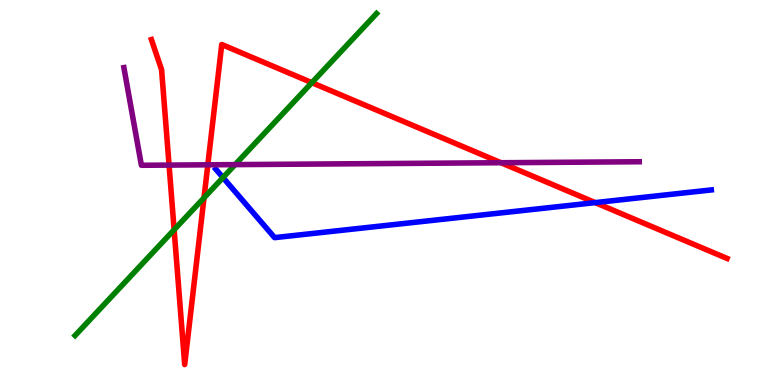[{'lines': ['blue', 'red'], 'intersections': [{'x': 7.68, 'y': 4.74}]}, {'lines': ['green', 'red'], 'intersections': [{'x': 2.25, 'y': 4.03}, {'x': 2.63, 'y': 4.86}, {'x': 4.02, 'y': 7.85}]}, {'lines': ['purple', 'red'], 'intersections': [{'x': 2.18, 'y': 5.71}, {'x': 2.68, 'y': 5.72}, {'x': 6.46, 'y': 5.77}]}, {'lines': ['blue', 'green'], 'intersections': [{'x': 2.88, 'y': 5.39}]}, {'lines': ['blue', 'purple'], 'intersections': []}, {'lines': ['green', 'purple'], 'intersections': [{'x': 3.03, 'y': 5.72}]}]